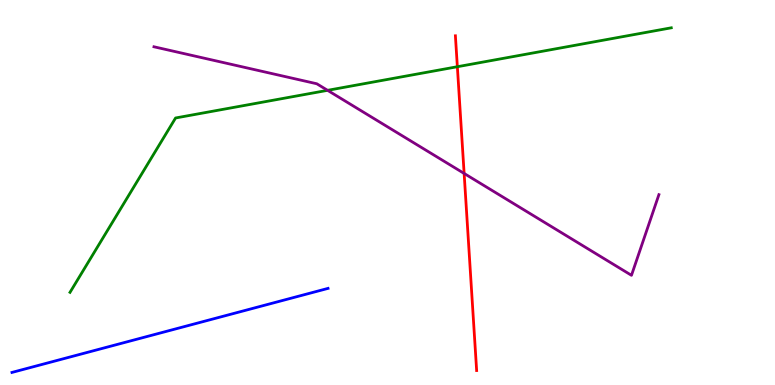[{'lines': ['blue', 'red'], 'intersections': []}, {'lines': ['green', 'red'], 'intersections': [{'x': 5.9, 'y': 8.27}]}, {'lines': ['purple', 'red'], 'intersections': [{'x': 5.99, 'y': 5.49}]}, {'lines': ['blue', 'green'], 'intersections': []}, {'lines': ['blue', 'purple'], 'intersections': []}, {'lines': ['green', 'purple'], 'intersections': [{'x': 4.23, 'y': 7.65}]}]